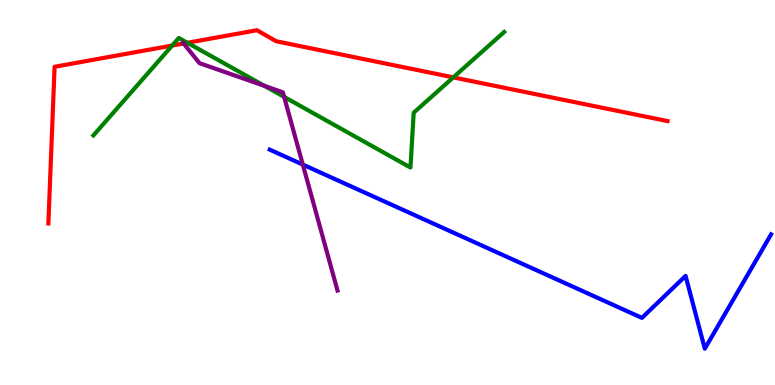[{'lines': ['blue', 'red'], 'intersections': []}, {'lines': ['green', 'red'], 'intersections': [{'x': 2.22, 'y': 8.82}, {'x': 2.42, 'y': 8.89}, {'x': 5.85, 'y': 7.99}]}, {'lines': ['purple', 'red'], 'intersections': [{'x': 2.37, 'y': 8.87}]}, {'lines': ['blue', 'green'], 'intersections': []}, {'lines': ['blue', 'purple'], 'intersections': [{'x': 3.91, 'y': 5.73}]}, {'lines': ['green', 'purple'], 'intersections': [{'x': 3.41, 'y': 7.77}, {'x': 3.67, 'y': 7.48}]}]